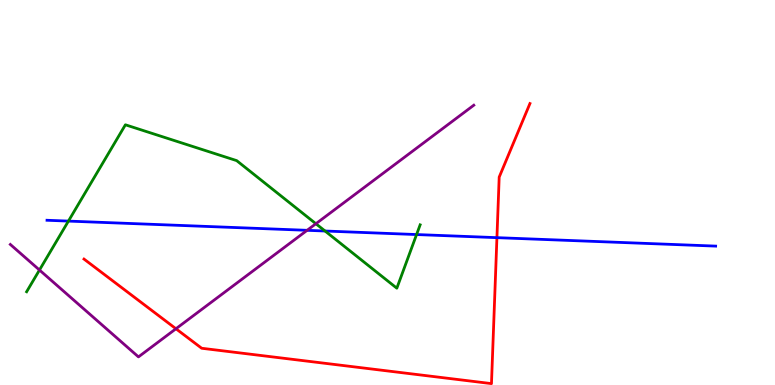[{'lines': ['blue', 'red'], 'intersections': [{'x': 6.41, 'y': 3.83}]}, {'lines': ['green', 'red'], 'intersections': []}, {'lines': ['purple', 'red'], 'intersections': [{'x': 2.27, 'y': 1.46}]}, {'lines': ['blue', 'green'], 'intersections': [{'x': 0.883, 'y': 4.26}, {'x': 4.19, 'y': 4.0}, {'x': 5.38, 'y': 3.91}]}, {'lines': ['blue', 'purple'], 'intersections': [{'x': 3.96, 'y': 4.02}]}, {'lines': ['green', 'purple'], 'intersections': [{'x': 0.509, 'y': 2.99}, {'x': 4.08, 'y': 4.19}]}]